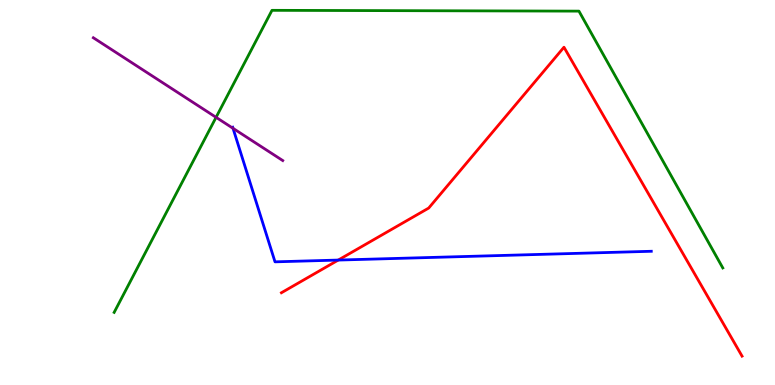[{'lines': ['blue', 'red'], 'intersections': [{'x': 4.36, 'y': 3.25}]}, {'lines': ['green', 'red'], 'intersections': []}, {'lines': ['purple', 'red'], 'intersections': []}, {'lines': ['blue', 'green'], 'intersections': []}, {'lines': ['blue', 'purple'], 'intersections': [{'x': 3.01, 'y': 6.67}]}, {'lines': ['green', 'purple'], 'intersections': [{'x': 2.79, 'y': 6.95}]}]